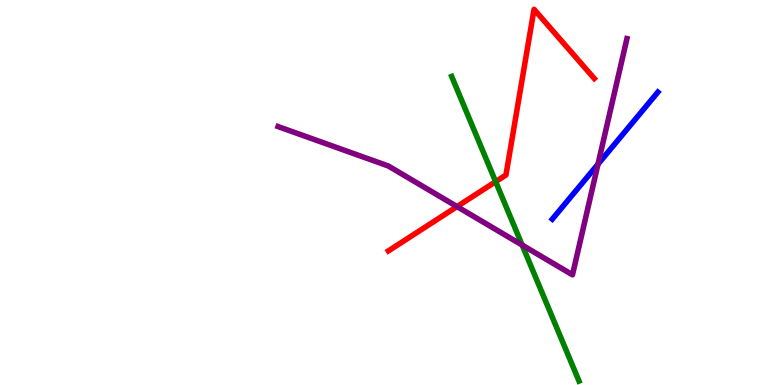[{'lines': ['blue', 'red'], 'intersections': []}, {'lines': ['green', 'red'], 'intersections': [{'x': 6.4, 'y': 5.28}]}, {'lines': ['purple', 'red'], 'intersections': [{'x': 5.9, 'y': 4.63}]}, {'lines': ['blue', 'green'], 'intersections': []}, {'lines': ['blue', 'purple'], 'intersections': [{'x': 7.72, 'y': 5.74}]}, {'lines': ['green', 'purple'], 'intersections': [{'x': 6.74, 'y': 3.63}]}]